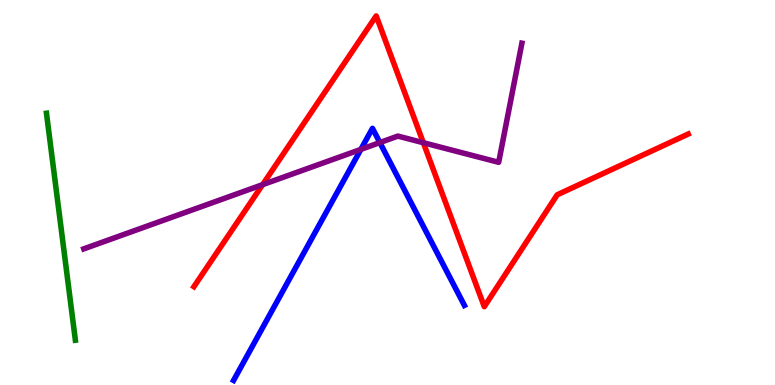[{'lines': ['blue', 'red'], 'intersections': []}, {'lines': ['green', 'red'], 'intersections': []}, {'lines': ['purple', 'red'], 'intersections': [{'x': 3.39, 'y': 5.2}, {'x': 5.46, 'y': 6.29}]}, {'lines': ['blue', 'green'], 'intersections': []}, {'lines': ['blue', 'purple'], 'intersections': [{'x': 4.66, 'y': 6.12}, {'x': 4.9, 'y': 6.3}]}, {'lines': ['green', 'purple'], 'intersections': []}]